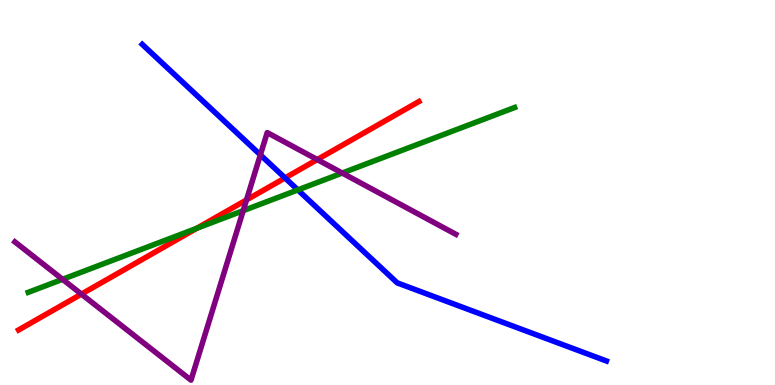[{'lines': ['blue', 'red'], 'intersections': [{'x': 3.68, 'y': 5.38}]}, {'lines': ['green', 'red'], 'intersections': [{'x': 2.54, 'y': 4.07}]}, {'lines': ['purple', 'red'], 'intersections': [{'x': 1.05, 'y': 2.36}, {'x': 3.18, 'y': 4.81}, {'x': 4.09, 'y': 5.86}]}, {'lines': ['blue', 'green'], 'intersections': [{'x': 3.84, 'y': 5.07}]}, {'lines': ['blue', 'purple'], 'intersections': [{'x': 3.36, 'y': 5.98}]}, {'lines': ['green', 'purple'], 'intersections': [{'x': 0.807, 'y': 2.75}, {'x': 3.14, 'y': 4.53}, {'x': 4.42, 'y': 5.51}]}]